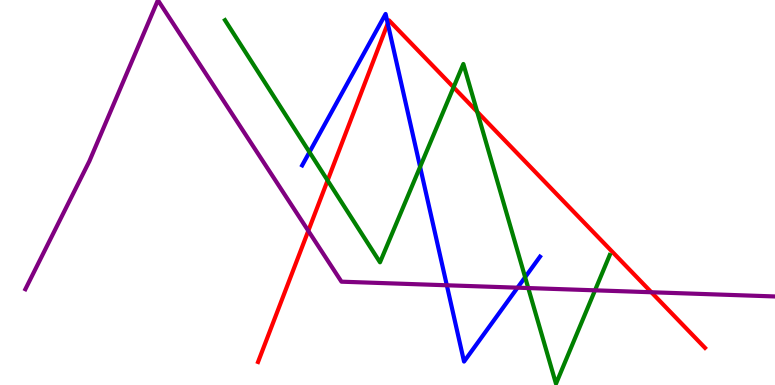[{'lines': ['blue', 'red'], 'intersections': [{'x': 5.0, 'y': 9.39}]}, {'lines': ['green', 'red'], 'intersections': [{'x': 4.23, 'y': 5.31}, {'x': 5.85, 'y': 7.73}, {'x': 6.16, 'y': 7.1}]}, {'lines': ['purple', 'red'], 'intersections': [{'x': 3.98, 'y': 4.0}, {'x': 8.4, 'y': 2.41}]}, {'lines': ['blue', 'green'], 'intersections': [{'x': 3.99, 'y': 6.05}, {'x': 5.42, 'y': 5.67}, {'x': 6.78, 'y': 2.8}]}, {'lines': ['blue', 'purple'], 'intersections': [{'x': 5.77, 'y': 2.59}, {'x': 6.68, 'y': 2.53}]}, {'lines': ['green', 'purple'], 'intersections': [{'x': 6.82, 'y': 2.52}, {'x': 7.68, 'y': 2.46}]}]